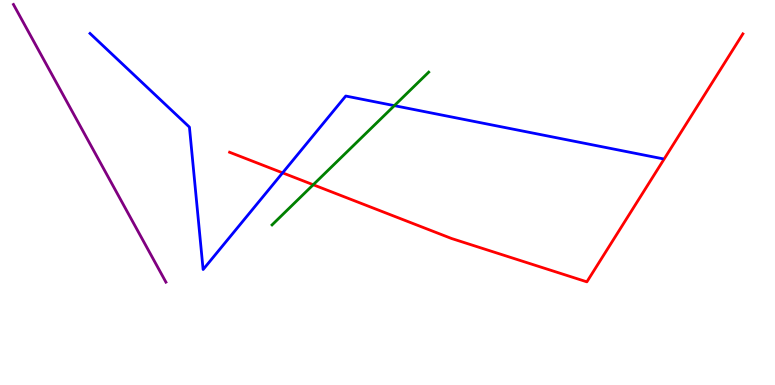[{'lines': ['blue', 'red'], 'intersections': [{'x': 3.65, 'y': 5.51}]}, {'lines': ['green', 'red'], 'intersections': [{'x': 4.04, 'y': 5.2}]}, {'lines': ['purple', 'red'], 'intersections': []}, {'lines': ['blue', 'green'], 'intersections': [{'x': 5.09, 'y': 7.26}]}, {'lines': ['blue', 'purple'], 'intersections': []}, {'lines': ['green', 'purple'], 'intersections': []}]